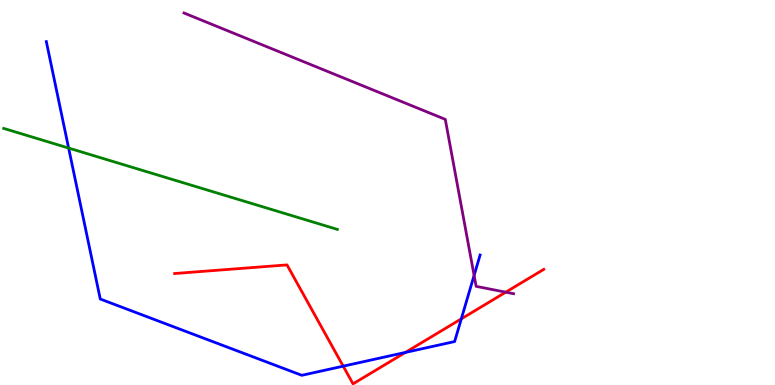[{'lines': ['blue', 'red'], 'intersections': [{'x': 4.43, 'y': 0.489}, {'x': 5.23, 'y': 0.846}, {'x': 5.95, 'y': 1.72}]}, {'lines': ['green', 'red'], 'intersections': []}, {'lines': ['purple', 'red'], 'intersections': [{'x': 6.53, 'y': 2.41}]}, {'lines': ['blue', 'green'], 'intersections': [{'x': 0.886, 'y': 6.15}]}, {'lines': ['blue', 'purple'], 'intersections': [{'x': 6.12, 'y': 2.85}]}, {'lines': ['green', 'purple'], 'intersections': []}]